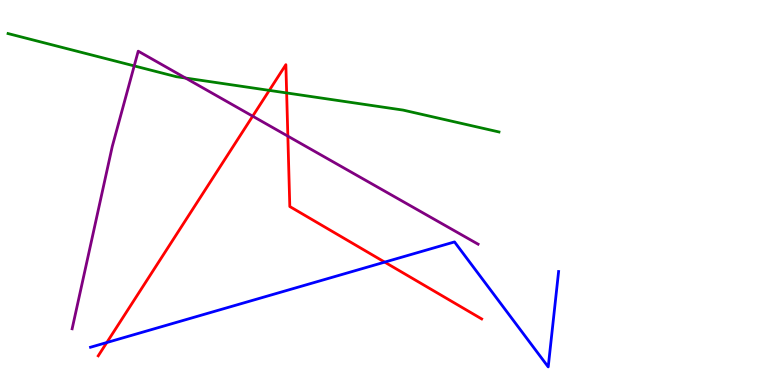[{'lines': ['blue', 'red'], 'intersections': [{'x': 1.38, 'y': 1.1}, {'x': 4.96, 'y': 3.19}]}, {'lines': ['green', 'red'], 'intersections': [{'x': 3.47, 'y': 7.65}, {'x': 3.7, 'y': 7.59}]}, {'lines': ['purple', 'red'], 'intersections': [{'x': 3.26, 'y': 6.98}, {'x': 3.71, 'y': 6.46}]}, {'lines': ['blue', 'green'], 'intersections': []}, {'lines': ['blue', 'purple'], 'intersections': []}, {'lines': ['green', 'purple'], 'intersections': [{'x': 1.73, 'y': 8.29}, {'x': 2.39, 'y': 7.97}]}]